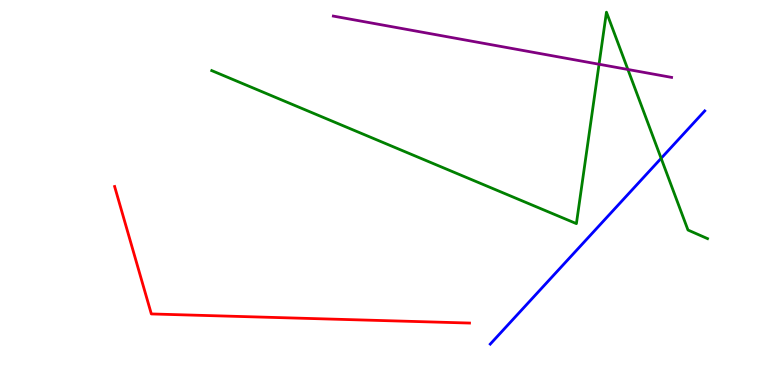[{'lines': ['blue', 'red'], 'intersections': []}, {'lines': ['green', 'red'], 'intersections': []}, {'lines': ['purple', 'red'], 'intersections': []}, {'lines': ['blue', 'green'], 'intersections': [{'x': 8.53, 'y': 5.89}]}, {'lines': ['blue', 'purple'], 'intersections': []}, {'lines': ['green', 'purple'], 'intersections': [{'x': 7.73, 'y': 8.33}, {'x': 8.1, 'y': 8.2}]}]